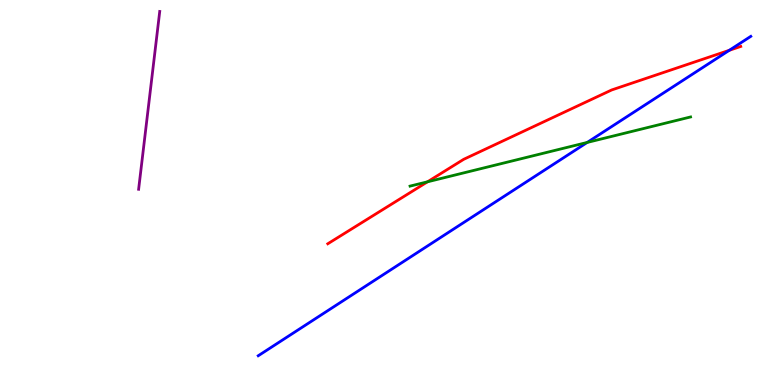[{'lines': ['blue', 'red'], 'intersections': [{'x': 9.41, 'y': 8.69}]}, {'lines': ['green', 'red'], 'intersections': [{'x': 5.52, 'y': 5.28}]}, {'lines': ['purple', 'red'], 'intersections': []}, {'lines': ['blue', 'green'], 'intersections': [{'x': 7.58, 'y': 6.3}]}, {'lines': ['blue', 'purple'], 'intersections': []}, {'lines': ['green', 'purple'], 'intersections': []}]